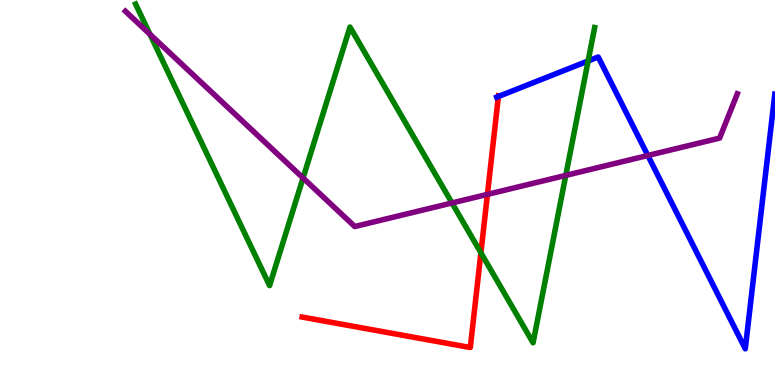[{'lines': ['blue', 'red'], 'intersections': [{'x': 6.43, 'y': 7.49}]}, {'lines': ['green', 'red'], 'intersections': [{'x': 6.21, 'y': 3.43}]}, {'lines': ['purple', 'red'], 'intersections': [{'x': 6.29, 'y': 4.95}]}, {'lines': ['blue', 'green'], 'intersections': [{'x': 7.59, 'y': 8.42}]}, {'lines': ['blue', 'purple'], 'intersections': [{'x': 8.36, 'y': 5.96}]}, {'lines': ['green', 'purple'], 'intersections': [{'x': 1.94, 'y': 9.11}, {'x': 3.91, 'y': 5.38}, {'x': 5.83, 'y': 4.73}, {'x': 7.3, 'y': 5.44}]}]